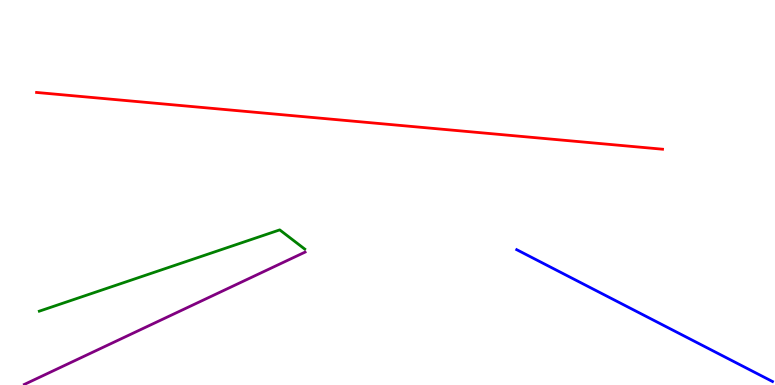[{'lines': ['blue', 'red'], 'intersections': []}, {'lines': ['green', 'red'], 'intersections': []}, {'lines': ['purple', 'red'], 'intersections': []}, {'lines': ['blue', 'green'], 'intersections': []}, {'lines': ['blue', 'purple'], 'intersections': []}, {'lines': ['green', 'purple'], 'intersections': []}]